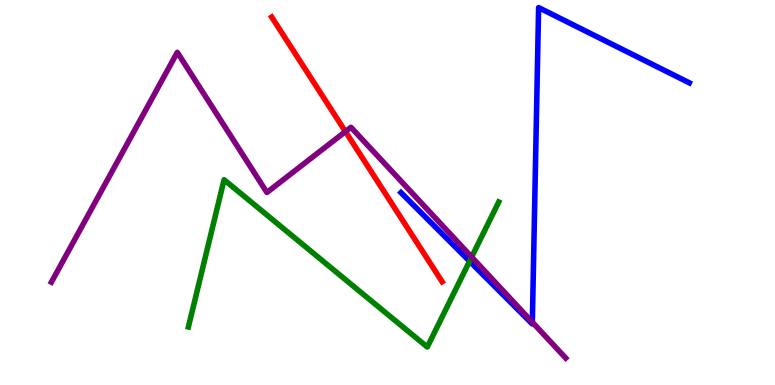[{'lines': ['blue', 'red'], 'intersections': []}, {'lines': ['green', 'red'], 'intersections': []}, {'lines': ['purple', 'red'], 'intersections': [{'x': 4.46, 'y': 6.58}]}, {'lines': ['blue', 'green'], 'intersections': [{'x': 6.06, 'y': 3.22}]}, {'lines': ['blue', 'purple'], 'intersections': [{'x': 6.87, 'y': 1.63}]}, {'lines': ['green', 'purple'], 'intersections': [{'x': 6.09, 'y': 3.32}]}]